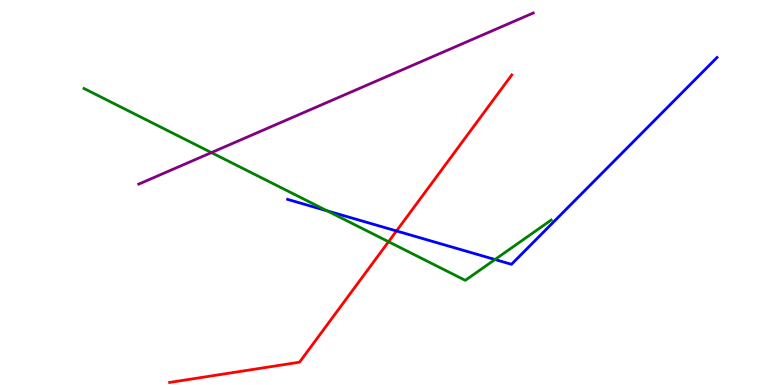[{'lines': ['blue', 'red'], 'intersections': [{'x': 5.12, 'y': 4.0}]}, {'lines': ['green', 'red'], 'intersections': [{'x': 5.01, 'y': 3.72}]}, {'lines': ['purple', 'red'], 'intersections': []}, {'lines': ['blue', 'green'], 'intersections': [{'x': 4.22, 'y': 4.52}, {'x': 6.39, 'y': 3.26}]}, {'lines': ['blue', 'purple'], 'intersections': []}, {'lines': ['green', 'purple'], 'intersections': [{'x': 2.73, 'y': 6.04}]}]